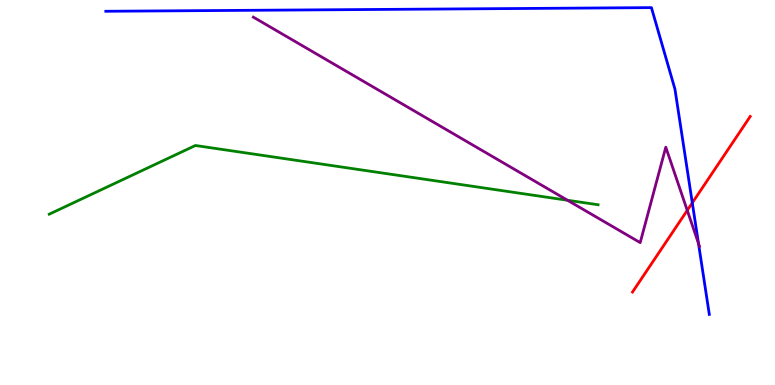[{'lines': ['blue', 'red'], 'intersections': [{'x': 8.93, 'y': 4.73}]}, {'lines': ['green', 'red'], 'intersections': []}, {'lines': ['purple', 'red'], 'intersections': [{'x': 8.87, 'y': 4.54}]}, {'lines': ['blue', 'green'], 'intersections': []}, {'lines': ['blue', 'purple'], 'intersections': [{'x': 9.01, 'y': 3.68}]}, {'lines': ['green', 'purple'], 'intersections': [{'x': 7.32, 'y': 4.8}]}]